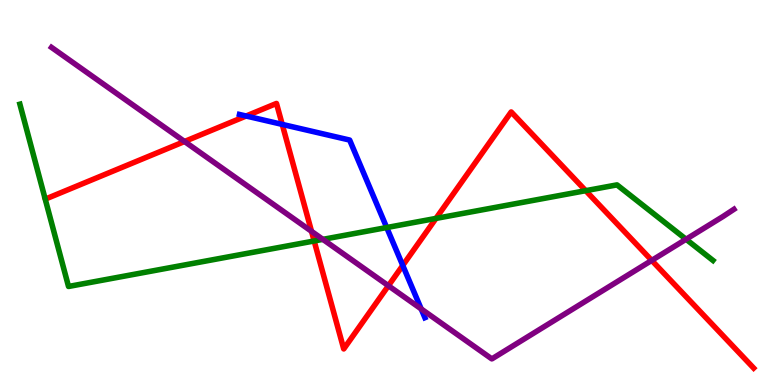[{'lines': ['blue', 'red'], 'intersections': [{'x': 3.18, 'y': 6.99}, {'x': 3.64, 'y': 6.77}, {'x': 5.2, 'y': 3.11}]}, {'lines': ['green', 'red'], 'intersections': [{'x': 4.05, 'y': 3.74}, {'x': 5.63, 'y': 4.33}, {'x': 7.56, 'y': 5.05}]}, {'lines': ['purple', 'red'], 'intersections': [{'x': 2.38, 'y': 6.32}, {'x': 4.02, 'y': 3.99}, {'x': 5.01, 'y': 2.58}, {'x': 8.41, 'y': 3.24}]}, {'lines': ['blue', 'green'], 'intersections': [{'x': 4.99, 'y': 4.09}]}, {'lines': ['blue', 'purple'], 'intersections': [{'x': 5.43, 'y': 1.98}]}, {'lines': ['green', 'purple'], 'intersections': [{'x': 4.17, 'y': 3.78}, {'x': 8.85, 'y': 3.79}]}]